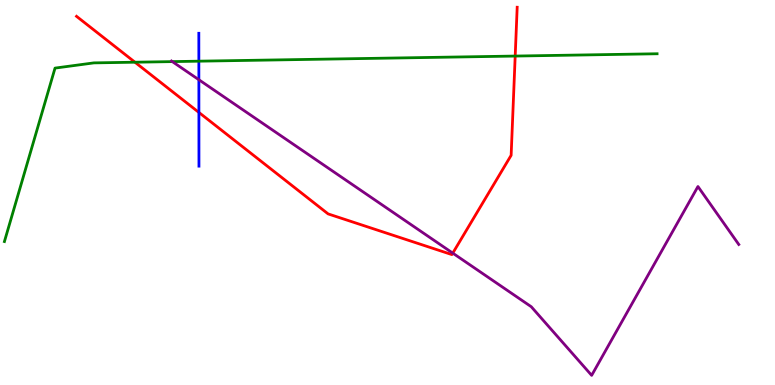[{'lines': ['blue', 'red'], 'intersections': [{'x': 2.57, 'y': 7.08}]}, {'lines': ['green', 'red'], 'intersections': [{'x': 1.74, 'y': 8.38}, {'x': 6.65, 'y': 8.54}]}, {'lines': ['purple', 'red'], 'intersections': [{'x': 5.84, 'y': 3.43}]}, {'lines': ['blue', 'green'], 'intersections': [{'x': 2.57, 'y': 8.41}]}, {'lines': ['blue', 'purple'], 'intersections': [{'x': 2.57, 'y': 7.93}]}, {'lines': ['green', 'purple'], 'intersections': [{'x': 2.22, 'y': 8.4}]}]